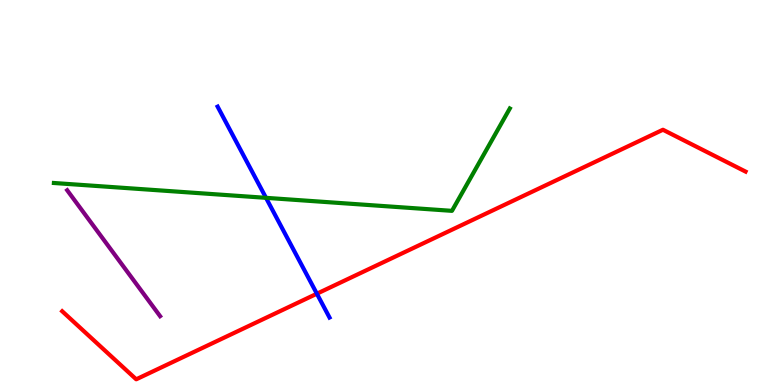[{'lines': ['blue', 'red'], 'intersections': [{'x': 4.09, 'y': 2.37}]}, {'lines': ['green', 'red'], 'intersections': []}, {'lines': ['purple', 'red'], 'intersections': []}, {'lines': ['blue', 'green'], 'intersections': [{'x': 3.43, 'y': 4.86}]}, {'lines': ['blue', 'purple'], 'intersections': []}, {'lines': ['green', 'purple'], 'intersections': []}]